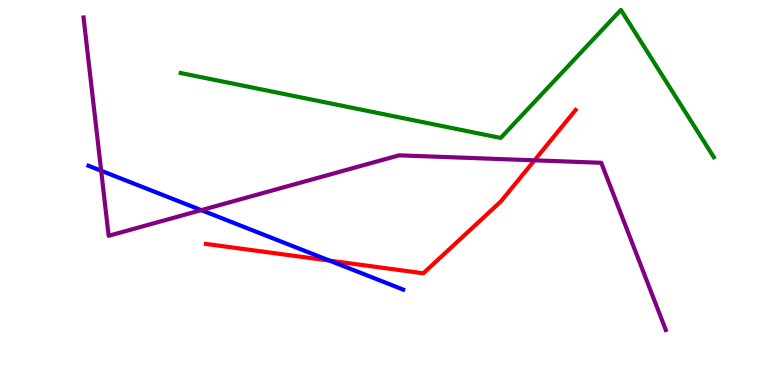[{'lines': ['blue', 'red'], 'intersections': [{'x': 4.25, 'y': 3.23}]}, {'lines': ['green', 'red'], 'intersections': []}, {'lines': ['purple', 'red'], 'intersections': [{'x': 6.9, 'y': 5.84}]}, {'lines': ['blue', 'green'], 'intersections': []}, {'lines': ['blue', 'purple'], 'intersections': [{'x': 1.31, 'y': 5.57}, {'x': 2.6, 'y': 4.54}]}, {'lines': ['green', 'purple'], 'intersections': []}]